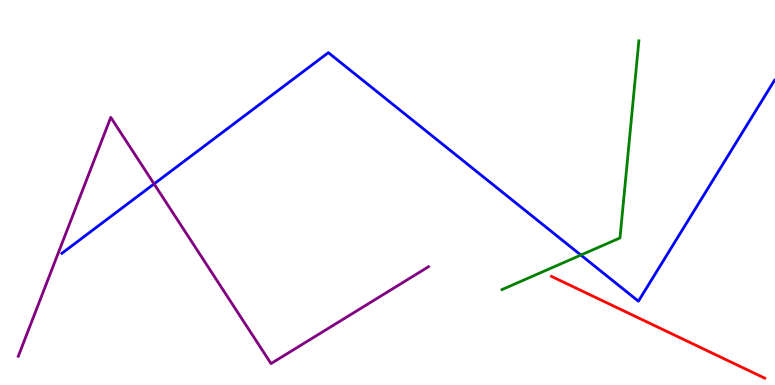[{'lines': ['blue', 'red'], 'intersections': []}, {'lines': ['green', 'red'], 'intersections': []}, {'lines': ['purple', 'red'], 'intersections': []}, {'lines': ['blue', 'green'], 'intersections': [{'x': 7.49, 'y': 3.37}]}, {'lines': ['blue', 'purple'], 'intersections': [{'x': 1.99, 'y': 5.22}]}, {'lines': ['green', 'purple'], 'intersections': []}]